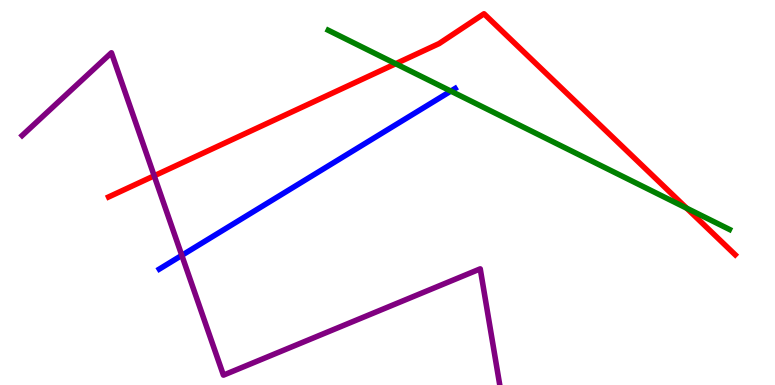[{'lines': ['blue', 'red'], 'intersections': []}, {'lines': ['green', 'red'], 'intersections': [{'x': 5.11, 'y': 8.34}, {'x': 8.86, 'y': 4.59}]}, {'lines': ['purple', 'red'], 'intersections': [{'x': 1.99, 'y': 5.43}]}, {'lines': ['blue', 'green'], 'intersections': [{'x': 5.82, 'y': 7.63}]}, {'lines': ['blue', 'purple'], 'intersections': [{'x': 2.35, 'y': 3.37}]}, {'lines': ['green', 'purple'], 'intersections': []}]